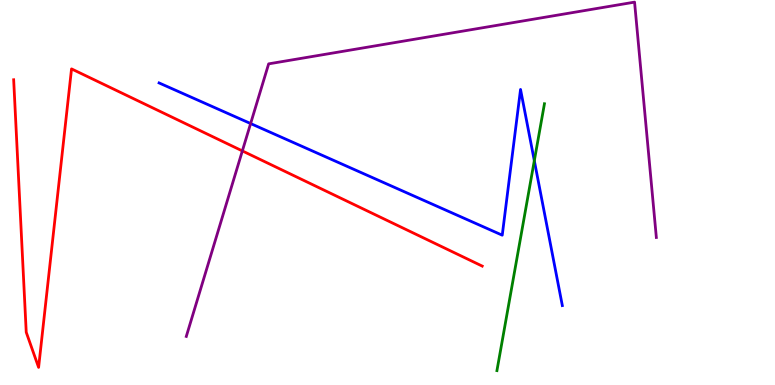[{'lines': ['blue', 'red'], 'intersections': []}, {'lines': ['green', 'red'], 'intersections': []}, {'lines': ['purple', 'red'], 'intersections': [{'x': 3.13, 'y': 6.08}]}, {'lines': ['blue', 'green'], 'intersections': [{'x': 6.89, 'y': 5.83}]}, {'lines': ['blue', 'purple'], 'intersections': [{'x': 3.23, 'y': 6.79}]}, {'lines': ['green', 'purple'], 'intersections': []}]